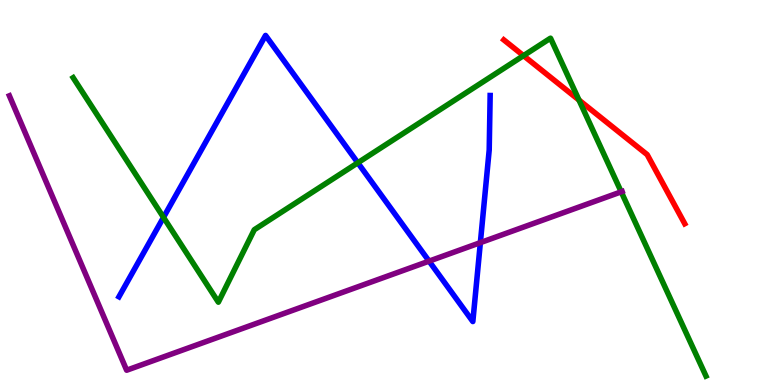[{'lines': ['blue', 'red'], 'intersections': []}, {'lines': ['green', 'red'], 'intersections': [{'x': 6.75, 'y': 8.55}, {'x': 7.47, 'y': 7.4}]}, {'lines': ['purple', 'red'], 'intersections': []}, {'lines': ['blue', 'green'], 'intersections': [{'x': 2.11, 'y': 4.35}, {'x': 4.62, 'y': 5.77}]}, {'lines': ['blue', 'purple'], 'intersections': [{'x': 5.54, 'y': 3.22}, {'x': 6.2, 'y': 3.7}]}, {'lines': ['green', 'purple'], 'intersections': [{'x': 8.02, 'y': 5.02}]}]